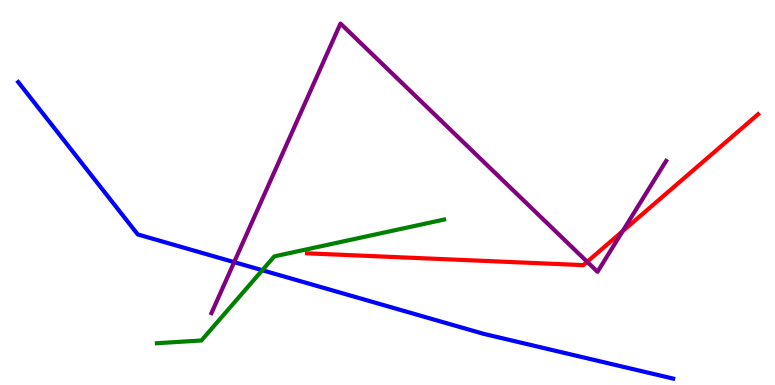[{'lines': ['blue', 'red'], 'intersections': []}, {'lines': ['green', 'red'], 'intersections': []}, {'lines': ['purple', 'red'], 'intersections': [{'x': 7.58, 'y': 3.2}, {'x': 8.03, 'y': 3.99}]}, {'lines': ['blue', 'green'], 'intersections': [{'x': 3.38, 'y': 2.98}]}, {'lines': ['blue', 'purple'], 'intersections': [{'x': 3.02, 'y': 3.19}]}, {'lines': ['green', 'purple'], 'intersections': []}]